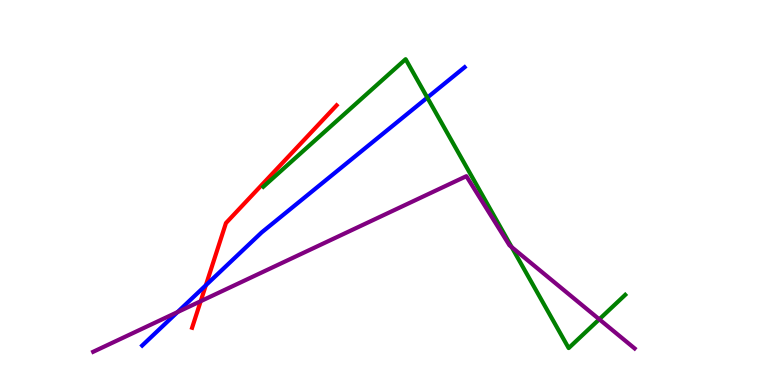[{'lines': ['blue', 'red'], 'intersections': [{'x': 2.66, 'y': 2.59}]}, {'lines': ['green', 'red'], 'intersections': []}, {'lines': ['purple', 'red'], 'intersections': [{'x': 2.59, 'y': 2.18}]}, {'lines': ['blue', 'green'], 'intersections': [{'x': 5.51, 'y': 7.46}]}, {'lines': ['blue', 'purple'], 'intersections': [{'x': 2.29, 'y': 1.89}]}, {'lines': ['green', 'purple'], 'intersections': [{'x': 6.6, 'y': 3.58}, {'x': 7.73, 'y': 1.71}]}]